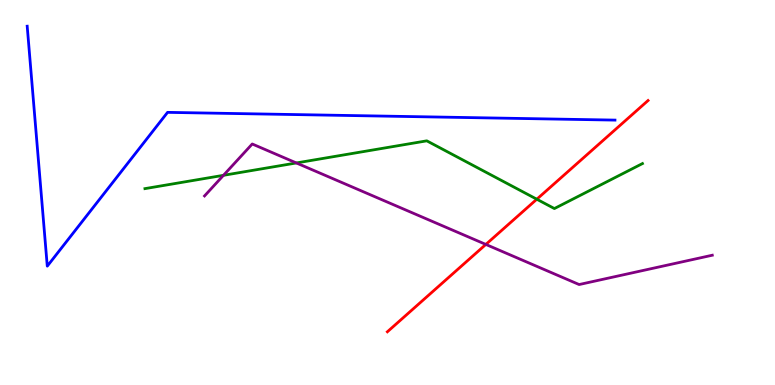[{'lines': ['blue', 'red'], 'intersections': []}, {'lines': ['green', 'red'], 'intersections': [{'x': 6.93, 'y': 4.83}]}, {'lines': ['purple', 'red'], 'intersections': [{'x': 6.27, 'y': 3.65}]}, {'lines': ['blue', 'green'], 'intersections': []}, {'lines': ['blue', 'purple'], 'intersections': []}, {'lines': ['green', 'purple'], 'intersections': [{'x': 2.88, 'y': 5.45}, {'x': 3.82, 'y': 5.77}]}]